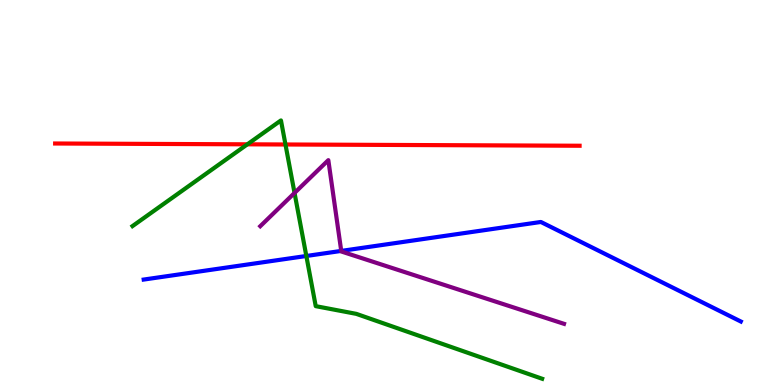[{'lines': ['blue', 'red'], 'intersections': []}, {'lines': ['green', 'red'], 'intersections': [{'x': 3.19, 'y': 6.25}, {'x': 3.68, 'y': 6.25}]}, {'lines': ['purple', 'red'], 'intersections': []}, {'lines': ['blue', 'green'], 'intersections': [{'x': 3.95, 'y': 3.35}]}, {'lines': ['blue', 'purple'], 'intersections': [{'x': 4.4, 'y': 3.48}]}, {'lines': ['green', 'purple'], 'intersections': [{'x': 3.8, 'y': 4.99}]}]